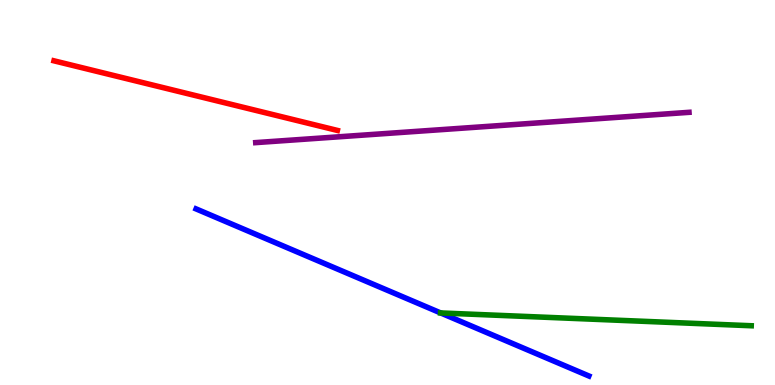[{'lines': ['blue', 'red'], 'intersections': []}, {'lines': ['green', 'red'], 'intersections': []}, {'lines': ['purple', 'red'], 'intersections': []}, {'lines': ['blue', 'green'], 'intersections': [{'x': 5.69, 'y': 1.87}]}, {'lines': ['blue', 'purple'], 'intersections': []}, {'lines': ['green', 'purple'], 'intersections': []}]